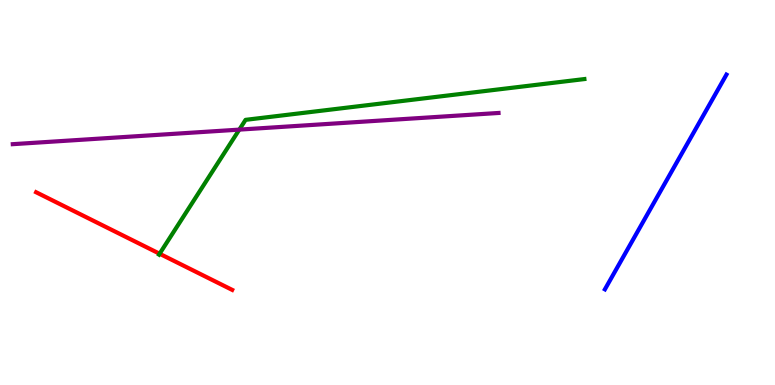[{'lines': ['blue', 'red'], 'intersections': []}, {'lines': ['green', 'red'], 'intersections': [{'x': 2.06, 'y': 3.41}]}, {'lines': ['purple', 'red'], 'intersections': []}, {'lines': ['blue', 'green'], 'intersections': []}, {'lines': ['blue', 'purple'], 'intersections': []}, {'lines': ['green', 'purple'], 'intersections': [{'x': 3.09, 'y': 6.63}]}]